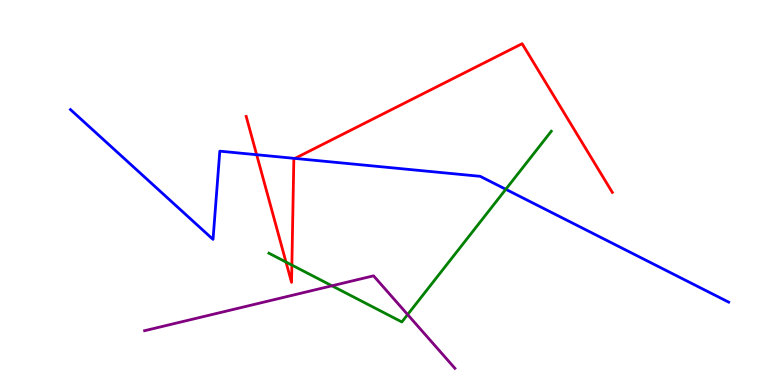[{'lines': ['blue', 'red'], 'intersections': [{'x': 3.31, 'y': 5.98}, {'x': 3.81, 'y': 5.89}]}, {'lines': ['green', 'red'], 'intersections': [{'x': 3.69, 'y': 3.19}, {'x': 3.77, 'y': 3.11}]}, {'lines': ['purple', 'red'], 'intersections': []}, {'lines': ['blue', 'green'], 'intersections': [{'x': 6.53, 'y': 5.08}]}, {'lines': ['blue', 'purple'], 'intersections': []}, {'lines': ['green', 'purple'], 'intersections': [{'x': 4.28, 'y': 2.58}, {'x': 5.26, 'y': 1.83}]}]